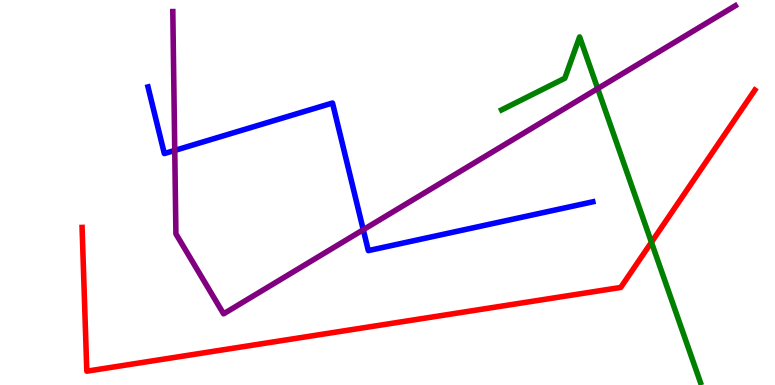[{'lines': ['blue', 'red'], 'intersections': []}, {'lines': ['green', 'red'], 'intersections': [{'x': 8.41, 'y': 3.71}]}, {'lines': ['purple', 'red'], 'intersections': []}, {'lines': ['blue', 'green'], 'intersections': []}, {'lines': ['blue', 'purple'], 'intersections': [{'x': 2.25, 'y': 6.09}, {'x': 4.69, 'y': 4.03}]}, {'lines': ['green', 'purple'], 'intersections': [{'x': 7.71, 'y': 7.7}]}]